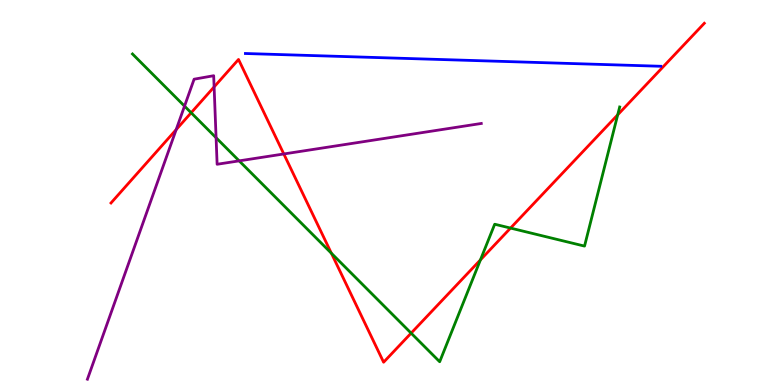[{'lines': ['blue', 'red'], 'intersections': []}, {'lines': ['green', 'red'], 'intersections': [{'x': 2.47, 'y': 7.07}, {'x': 4.28, 'y': 3.42}, {'x': 5.3, 'y': 1.35}, {'x': 6.2, 'y': 3.25}, {'x': 6.59, 'y': 4.08}, {'x': 7.97, 'y': 7.02}]}, {'lines': ['purple', 'red'], 'intersections': [{'x': 2.27, 'y': 6.63}, {'x': 2.76, 'y': 7.74}, {'x': 3.66, 'y': 6.0}]}, {'lines': ['blue', 'green'], 'intersections': []}, {'lines': ['blue', 'purple'], 'intersections': []}, {'lines': ['green', 'purple'], 'intersections': [{'x': 2.38, 'y': 7.24}, {'x': 2.79, 'y': 6.42}, {'x': 3.09, 'y': 5.82}]}]